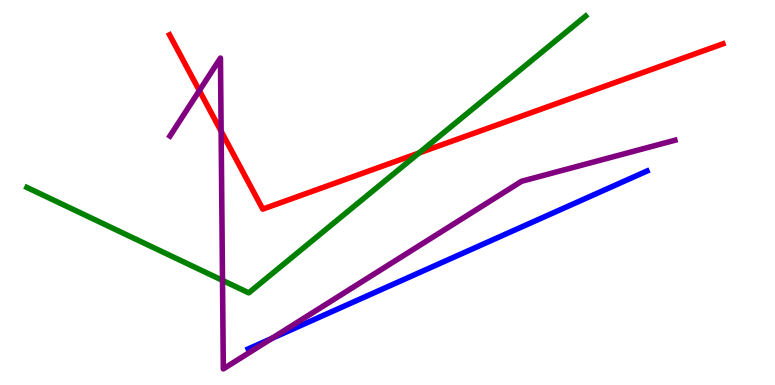[{'lines': ['blue', 'red'], 'intersections': []}, {'lines': ['green', 'red'], 'intersections': [{'x': 5.41, 'y': 6.03}]}, {'lines': ['purple', 'red'], 'intersections': [{'x': 2.57, 'y': 7.65}, {'x': 2.85, 'y': 6.59}]}, {'lines': ['blue', 'green'], 'intersections': []}, {'lines': ['blue', 'purple'], 'intersections': [{'x': 3.51, 'y': 1.21}]}, {'lines': ['green', 'purple'], 'intersections': [{'x': 2.87, 'y': 2.72}]}]